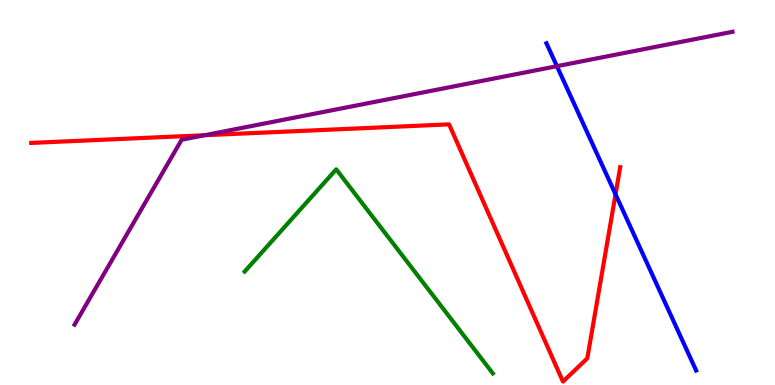[{'lines': ['blue', 'red'], 'intersections': [{'x': 7.94, 'y': 4.95}]}, {'lines': ['green', 'red'], 'intersections': []}, {'lines': ['purple', 'red'], 'intersections': [{'x': 2.64, 'y': 6.49}]}, {'lines': ['blue', 'green'], 'intersections': []}, {'lines': ['blue', 'purple'], 'intersections': [{'x': 7.19, 'y': 8.28}]}, {'lines': ['green', 'purple'], 'intersections': []}]